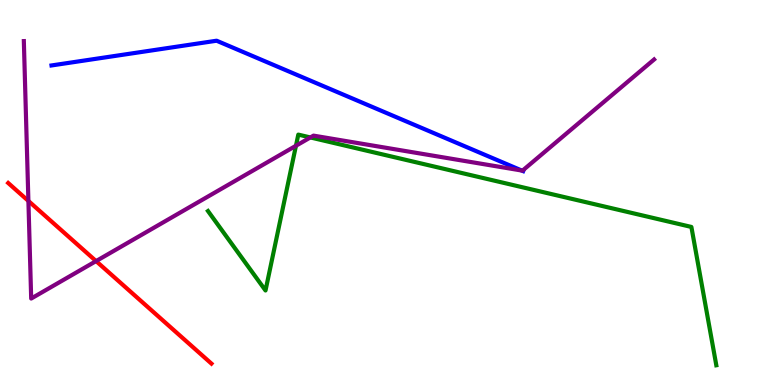[{'lines': ['blue', 'red'], 'intersections': []}, {'lines': ['green', 'red'], 'intersections': []}, {'lines': ['purple', 'red'], 'intersections': [{'x': 0.366, 'y': 4.78}, {'x': 1.24, 'y': 3.22}]}, {'lines': ['blue', 'green'], 'intersections': []}, {'lines': ['blue', 'purple'], 'intersections': [{'x': 6.73, 'y': 5.57}]}, {'lines': ['green', 'purple'], 'intersections': [{'x': 3.82, 'y': 6.21}, {'x': 4.0, 'y': 6.43}]}]